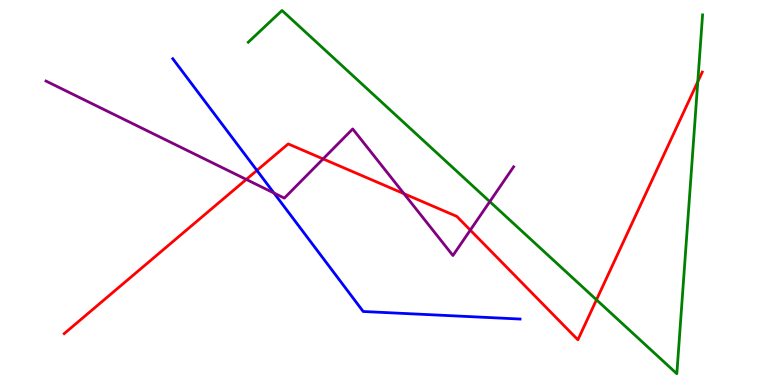[{'lines': ['blue', 'red'], 'intersections': [{'x': 3.32, 'y': 5.57}]}, {'lines': ['green', 'red'], 'intersections': [{'x': 7.7, 'y': 2.21}, {'x': 9.0, 'y': 7.88}]}, {'lines': ['purple', 'red'], 'intersections': [{'x': 3.18, 'y': 5.34}, {'x': 4.17, 'y': 5.87}, {'x': 5.21, 'y': 4.97}, {'x': 6.07, 'y': 4.02}]}, {'lines': ['blue', 'green'], 'intersections': []}, {'lines': ['blue', 'purple'], 'intersections': [{'x': 3.53, 'y': 4.99}]}, {'lines': ['green', 'purple'], 'intersections': [{'x': 6.32, 'y': 4.76}]}]